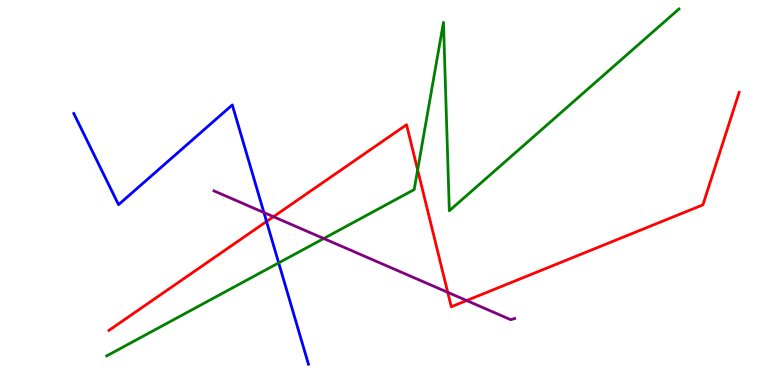[{'lines': ['blue', 'red'], 'intersections': [{'x': 3.44, 'y': 4.25}]}, {'lines': ['green', 'red'], 'intersections': [{'x': 5.39, 'y': 5.59}]}, {'lines': ['purple', 'red'], 'intersections': [{'x': 3.53, 'y': 4.37}, {'x': 5.78, 'y': 2.41}, {'x': 6.02, 'y': 2.19}]}, {'lines': ['blue', 'green'], 'intersections': [{'x': 3.6, 'y': 3.17}]}, {'lines': ['blue', 'purple'], 'intersections': [{'x': 3.41, 'y': 4.48}]}, {'lines': ['green', 'purple'], 'intersections': [{'x': 4.18, 'y': 3.8}]}]